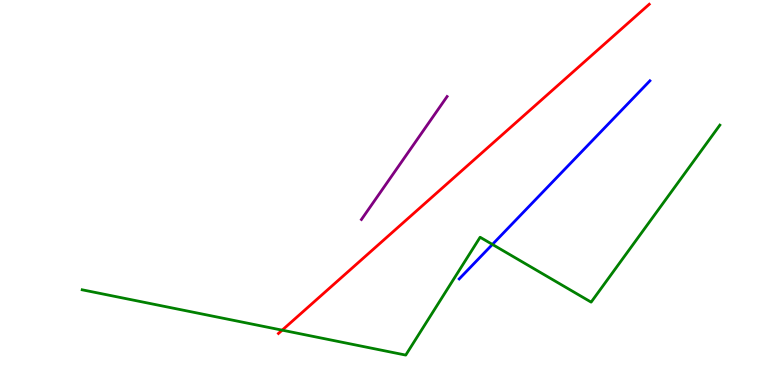[{'lines': ['blue', 'red'], 'intersections': []}, {'lines': ['green', 'red'], 'intersections': [{'x': 3.64, 'y': 1.42}]}, {'lines': ['purple', 'red'], 'intersections': []}, {'lines': ['blue', 'green'], 'intersections': [{'x': 6.35, 'y': 3.65}]}, {'lines': ['blue', 'purple'], 'intersections': []}, {'lines': ['green', 'purple'], 'intersections': []}]